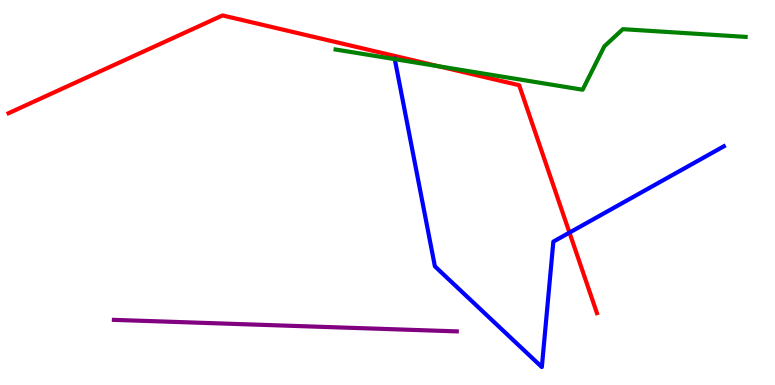[{'lines': ['blue', 'red'], 'intersections': [{'x': 7.35, 'y': 3.96}]}, {'lines': ['green', 'red'], 'intersections': [{'x': 5.66, 'y': 8.28}]}, {'lines': ['purple', 'red'], 'intersections': []}, {'lines': ['blue', 'green'], 'intersections': [{'x': 5.09, 'y': 8.46}]}, {'lines': ['blue', 'purple'], 'intersections': []}, {'lines': ['green', 'purple'], 'intersections': []}]